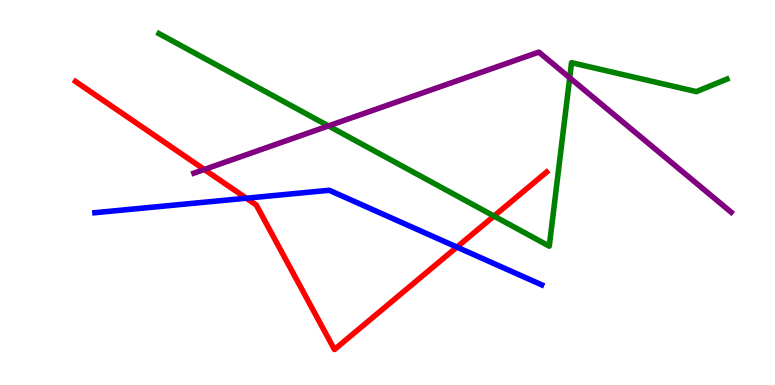[{'lines': ['blue', 'red'], 'intersections': [{'x': 3.18, 'y': 4.85}, {'x': 5.9, 'y': 3.58}]}, {'lines': ['green', 'red'], 'intersections': [{'x': 6.37, 'y': 4.39}]}, {'lines': ['purple', 'red'], 'intersections': [{'x': 2.64, 'y': 5.6}]}, {'lines': ['blue', 'green'], 'intersections': []}, {'lines': ['blue', 'purple'], 'intersections': []}, {'lines': ['green', 'purple'], 'intersections': [{'x': 4.24, 'y': 6.73}, {'x': 7.35, 'y': 7.98}]}]